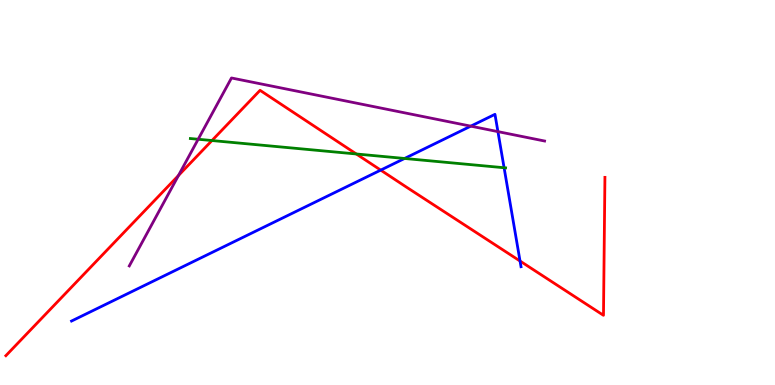[{'lines': ['blue', 'red'], 'intersections': [{'x': 4.91, 'y': 5.58}, {'x': 6.71, 'y': 3.22}]}, {'lines': ['green', 'red'], 'intersections': [{'x': 2.74, 'y': 6.35}, {'x': 4.6, 'y': 6.0}]}, {'lines': ['purple', 'red'], 'intersections': [{'x': 2.3, 'y': 5.44}]}, {'lines': ['blue', 'green'], 'intersections': [{'x': 5.22, 'y': 5.88}, {'x': 6.5, 'y': 5.64}]}, {'lines': ['blue', 'purple'], 'intersections': [{'x': 6.07, 'y': 6.72}, {'x': 6.42, 'y': 6.58}]}, {'lines': ['green', 'purple'], 'intersections': [{'x': 2.56, 'y': 6.38}]}]